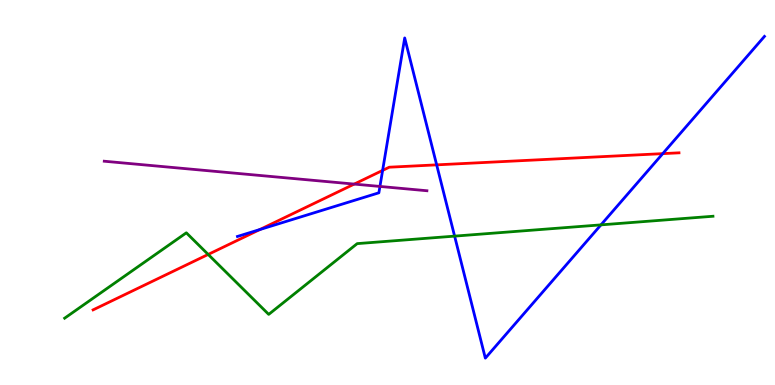[{'lines': ['blue', 'red'], 'intersections': [{'x': 3.35, 'y': 4.04}, {'x': 4.94, 'y': 5.57}, {'x': 5.63, 'y': 5.72}, {'x': 8.55, 'y': 6.01}]}, {'lines': ['green', 'red'], 'intersections': [{'x': 2.69, 'y': 3.39}]}, {'lines': ['purple', 'red'], 'intersections': [{'x': 4.57, 'y': 5.22}]}, {'lines': ['blue', 'green'], 'intersections': [{'x': 5.87, 'y': 3.87}, {'x': 7.75, 'y': 4.16}]}, {'lines': ['blue', 'purple'], 'intersections': [{'x': 4.9, 'y': 5.16}]}, {'lines': ['green', 'purple'], 'intersections': []}]